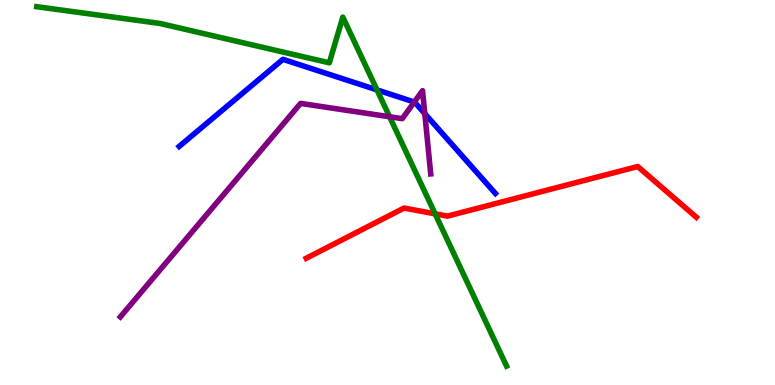[{'lines': ['blue', 'red'], 'intersections': []}, {'lines': ['green', 'red'], 'intersections': [{'x': 5.61, 'y': 4.45}]}, {'lines': ['purple', 'red'], 'intersections': []}, {'lines': ['blue', 'green'], 'intersections': [{'x': 4.86, 'y': 7.67}]}, {'lines': ['blue', 'purple'], 'intersections': [{'x': 5.35, 'y': 7.35}, {'x': 5.48, 'y': 7.05}]}, {'lines': ['green', 'purple'], 'intersections': [{'x': 5.03, 'y': 6.97}]}]